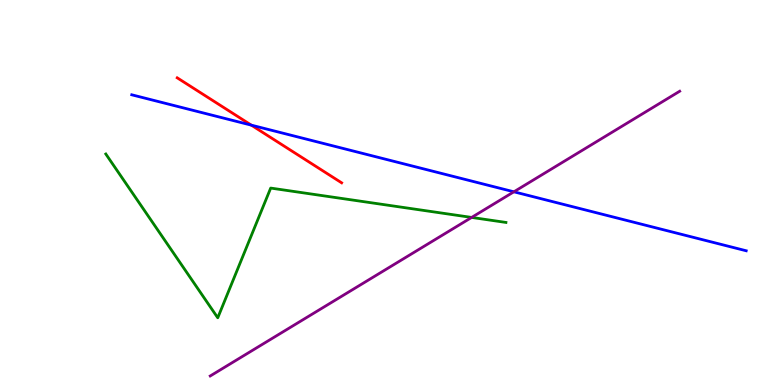[{'lines': ['blue', 'red'], 'intersections': [{'x': 3.24, 'y': 6.75}]}, {'lines': ['green', 'red'], 'intersections': []}, {'lines': ['purple', 'red'], 'intersections': []}, {'lines': ['blue', 'green'], 'intersections': []}, {'lines': ['blue', 'purple'], 'intersections': [{'x': 6.63, 'y': 5.02}]}, {'lines': ['green', 'purple'], 'intersections': [{'x': 6.09, 'y': 4.35}]}]